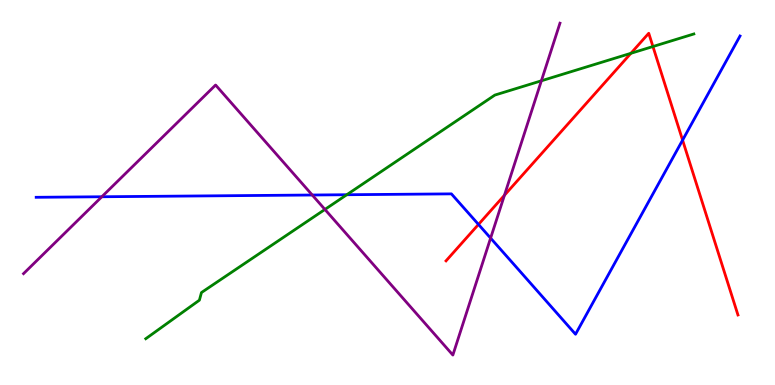[{'lines': ['blue', 'red'], 'intersections': [{'x': 6.17, 'y': 4.17}, {'x': 8.81, 'y': 6.36}]}, {'lines': ['green', 'red'], 'intersections': [{'x': 8.14, 'y': 8.62}, {'x': 8.43, 'y': 8.79}]}, {'lines': ['purple', 'red'], 'intersections': [{'x': 6.51, 'y': 4.93}]}, {'lines': ['blue', 'green'], 'intersections': [{'x': 4.47, 'y': 4.94}]}, {'lines': ['blue', 'purple'], 'intersections': [{'x': 1.31, 'y': 4.89}, {'x': 4.03, 'y': 4.93}, {'x': 6.33, 'y': 3.82}]}, {'lines': ['green', 'purple'], 'intersections': [{'x': 4.19, 'y': 4.56}, {'x': 6.99, 'y': 7.9}]}]